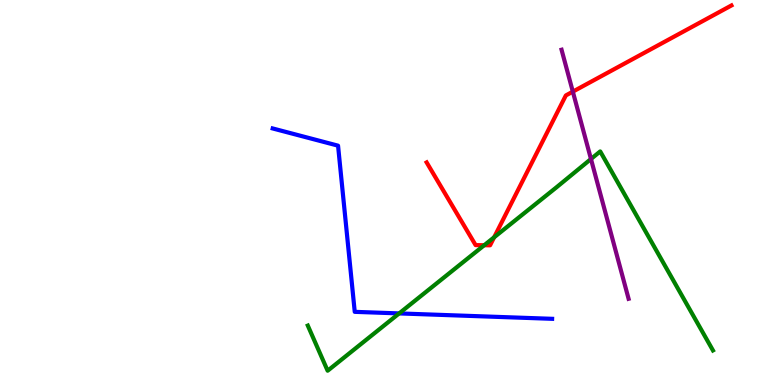[{'lines': ['blue', 'red'], 'intersections': []}, {'lines': ['green', 'red'], 'intersections': [{'x': 6.25, 'y': 3.63}, {'x': 6.38, 'y': 3.84}]}, {'lines': ['purple', 'red'], 'intersections': [{'x': 7.39, 'y': 7.62}]}, {'lines': ['blue', 'green'], 'intersections': [{'x': 5.15, 'y': 1.86}]}, {'lines': ['blue', 'purple'], 'intersections': []}, {'lines': ['green', 'purple'], 'intersections': [{'x': 7.63, 'y': 5.87}]}]